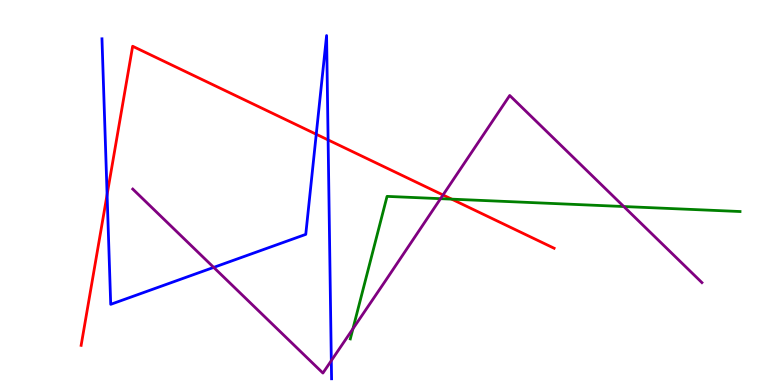[{'lines': ['blue', 'red'], 'intersections': [{'x': 1.38, 'y': 4.95}, {'x': 4.08, 'y': 6.51}, {'x': 4.23, 'y': 6.37}]}, {'lines': ['green', 'red'], 'intersections': [{'x': 5.83, 'y': 4.83}]}, {'lines': ['purple', 'red'], 'intersections': [{'x': 5.72, 'y': 4.94}]}, {'lines': ['blue', 'green'], 'intersections': []}, {'lines': ['blue', 'purple'], 'intersections': [{'x': 2.76, 'y': 3.05}, {'x': 4.27, 'y': 0.632}]}, {'lines': ['green', 'purple'], 'intersections': [{'x': 4.55, 'y': 1.46}, {'x': 5.68, 'y': 4.84}, {'x': 8.05, 'y': 4.64}]}]